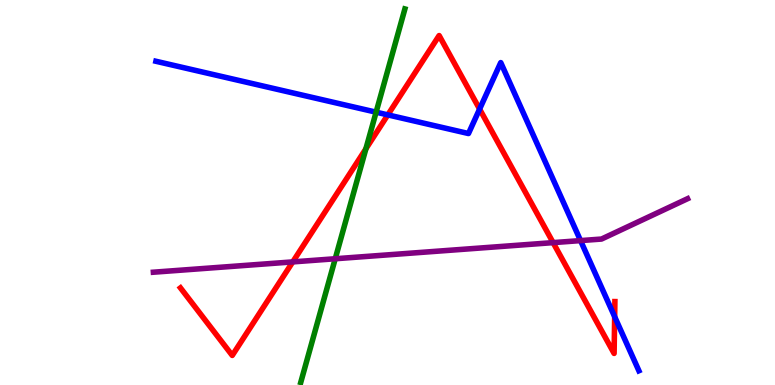[{'lines': ['blue', 'red'], 'intersections': [{'x': 5.0, 'y': 7.02}, {'x': 6.19, 'y': 7.17}, {'x': 7.93, 'y': 1.77}]}, {'lines': ['green', 'red'], 'intersections': [{'x': 4.72, 'y': 6.14}]}, {'lines': ['purple', 'red'], 'intersections': [{'x': 3.78, 'y': 3.2}, {'x': 7.14, 'y': 3.7}]}, {'lines': ['blue', 'green'], 'intersections': [{'x': 4.85, 'y': 7.09}]}, {'lines': ['blue', 'purple'], 'intersections': [{'x': 7.49, 'y': 3.75}]}, {'lines': ['green', 'purple'], 'intersections': [{'x': 4.33, 'y': 3.28}]}]